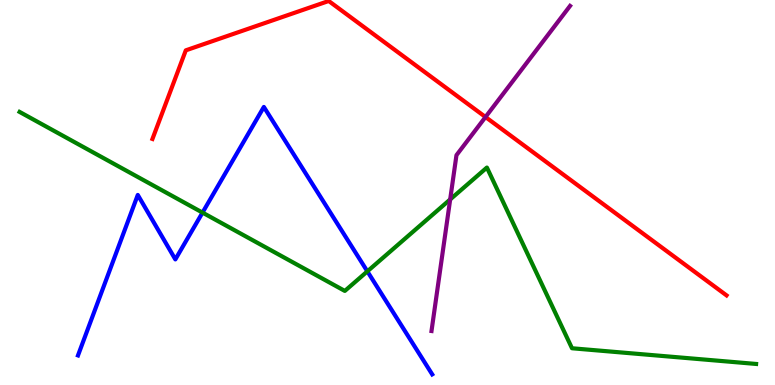[{'lines': ['blue', 'red'], 'intersections': []}, {'lines': ['green', 'red'], 'intersections': []}, {'lines': ['purple', 'red'], 'intersections': [{'x': 6.26, 'y': 6.96}]}, {'lines': ['blue', 'green'], 'intersections': [{'x': 2.61, 'y': 4.48}, {'x': 4.74, 'y': 2.95}]}, {'lines': ['blue', 'purple'], 'intersections': []}, {'lines': ['green', 'purple'], 'intersections': [{'x': 5.81, 'y': 4.82}]}]